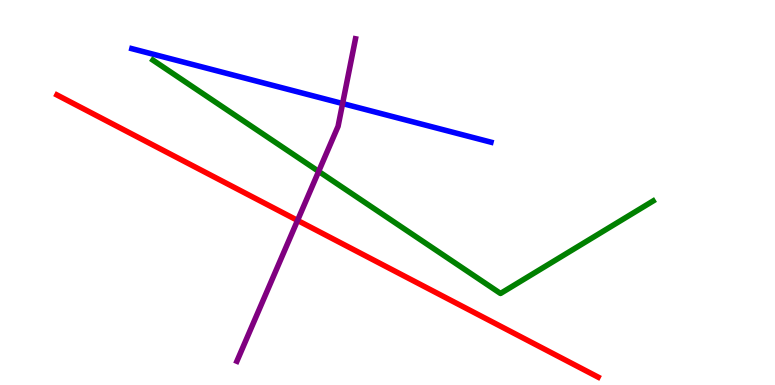[{'lines': ['blue', 'red'], 'intersections': []}, {'lines': ['green', 'red'], 'intersections': []}, {'lines': ['purple', 'red'], 'intersections': [{'x': 3.84, 'y': 4.28}]}, {'lines': ['blue', 'green'], 'intersections': []}, {'lines': ['blue', 'purple'], 'intersections': [{'x': 4.42, 'y': 7.31}]}, {'lines': ['green', 'purple'], 'intersections': [{'x': 4.11, 'y': 5.55}]}]